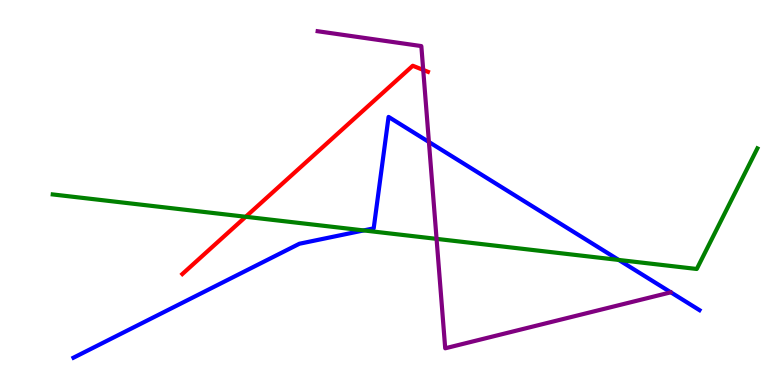[{'lines': ['blue', 'red'], 'intersections': []}, {'lines': ['green', 'red'], 'intersections': [{'x': 3.17, 'y': 4.37}]}, {'lines': ['purple', 'red'], 'intersections': [{'x': 5.46, 'y': 8.18}]}, {'lines': ['blue', 'green'], 'intersections': [{'x': 4.69, 'y': 4.02}, {'x': 7.98, 'y': 3.25}]}, {'lines': ['blue', 'purple'], 'intersections': [{'x': 5.53, 'y': 6.31}]}, {'lines': ['green', 'purple'], 'intersections': [{'x': 5.63, 'y': 3.8}]}]